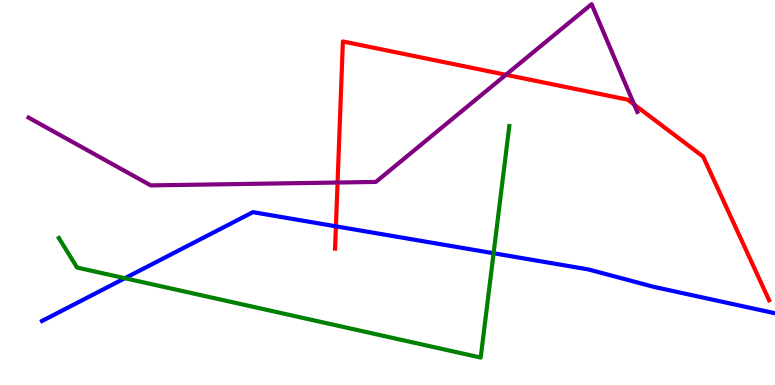[{'lines': ['blue', 'red'], 'intersections': [{'x': 4.33, 'y': 4.12}]}, {'lines': ['green', 'red'], 'intersections': []}, {'lines': ['purple', 'red'], 'intersections': [{'x': 4.36, 'y': 5.26}, {'x': 6.53, 'y': 8.06}, {'x': 8.18, 'y': 7.28}]}, {'lines': ['blue', 'green'], 'intersections': [{'x': 1.61, 'y': 2.77}, {'x': 6.37, 'y': 3.42}]}, {'lines': ['blue', 'purple'], 'intersections': []}, {'lines': ['green', 'purple'], 'intersections': []}]